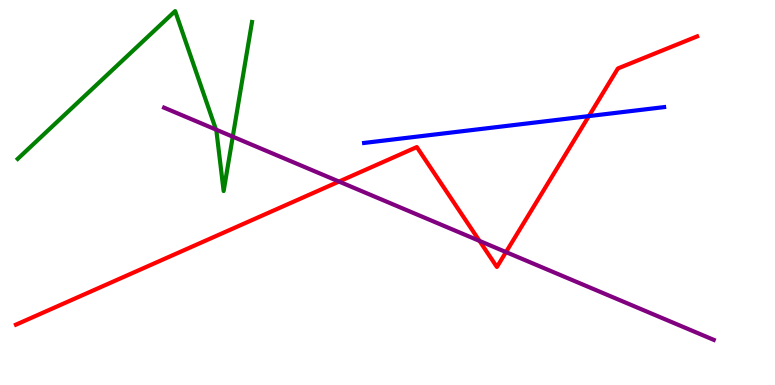[{'lines': ['blue', 'red'], 'intersections': [{'x': 7.6, 'y': 6.98}]}, {'lines': ['green', 'red'], 'intersections': []}, {'lines': ['purple', 'red'], 'intersections': [{'x': 4.37, 'y': 5.28}, {'x': 6.19, 'y': 3.74}, {'x': 6.53, 'y': 3.45}]}, {'lines': ['blue', 'green'], 'intersections': []}, {'lines': ['blue', 'purple'], 'intersections': []}, {'lines': ['green', 'purple'], 'intersections': [{'x': 2.79, 'y': 6.63}, {'x': 3.0, 'y': 6.45}]}]